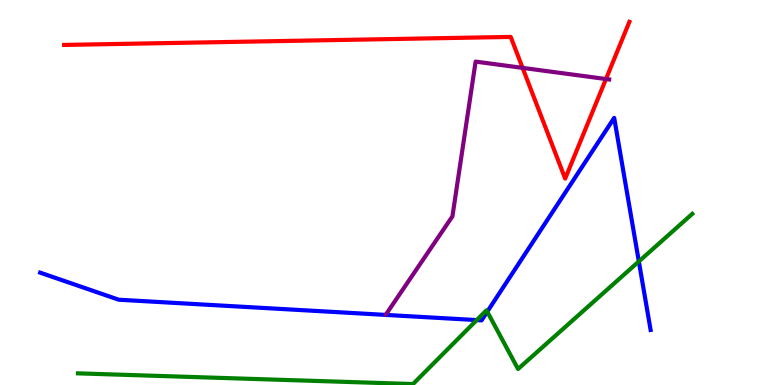[{'lines': ['blue', 'red'], 'intersections': []}, {'lines': ['green', 'red'], 'intersections': []}, {'lines': ['purple', 'red'], 'intersections': [{'x': 6.74, 'y': 8.24}, {'x': 7.82, 'y': 7.95}]}, {'lines': ['blue', 'green'], 'intersections': [{'x': 6.15, 'y': 1.69}, {'x': 6.29, 'y': 1.9}, {'x': 8.24, 'y': 3.21}]}, {'lines': ['blue', 'purple'], 'intersections': []}, {'lines': ['green', 'purple'], 'intersections': []}]